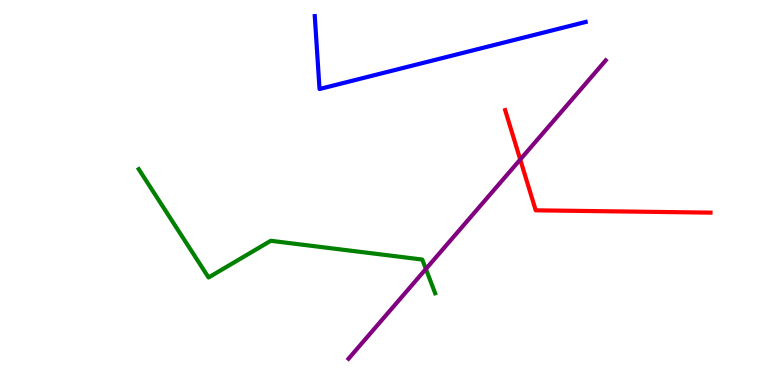[{'lines': ['blue', 'red'], 'intersections': []}, {'lines': ['green', 'red'], 'intersections': []}, {'lines': ['purple', 'red'], 'intersections': [{'x': 6.71, 'y': 5.86}]}, {'lines': ['blue', 'green'], 'intersections': []}, {'lines': ['blue', 'purple'], 'intersections': []}, {'lines': ['green', 'purple'], 'intersections': [{'x': 5.5, 'y': 3.01}]}]